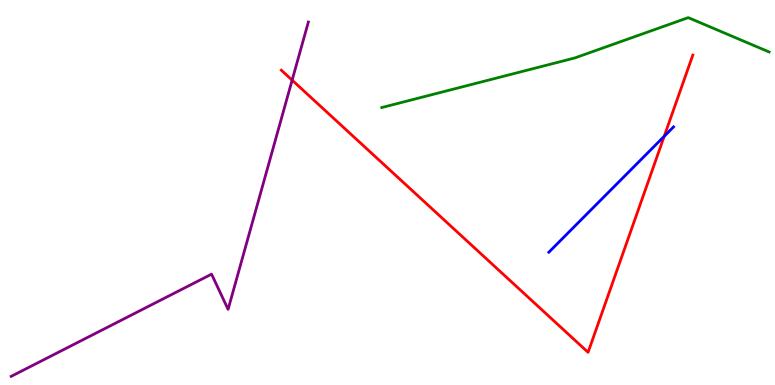[{'lines': ['blue', 'red'], 'intersections': [{'x': 8.57, 'y': 6.46}]}, {'lines': ['green', 'red'], 'intersections': []}, {'lines': ['purple', 'red'], 'intersections': [{'x': 3.77, 'y': 7.92}]}, {'lines': ['blue', 'green'], 'intersections': []}, {'lines': ['blue', 'purple'], 'intersections': []}, {'lines': ['green', 'purple'], 'intersections': []}]